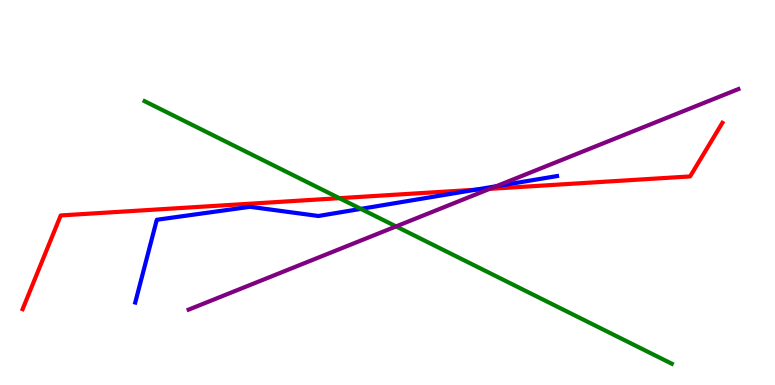[{'lines': ['blue', 'red'], 'intersections': [{'x': 6.13, 'y': 5.07}]}, {'lines': ['green', 'red'], 'intersections': [{'x': 4.38, 'y': 4.85}]}, {'lines': ['purple', 'red'], 'intersections': [{'x': 6.32, 'y': 5.09}]}, {'lines': ['blue', 'green'], 'intersections': [{'x': 4.66, 'y': 4.57}]}, {'lines': ['blue', 'purple'], 'intersections': [{'x': 6.4, 'y': 5.16}]}, {'lines': ['green', 'purple'], 'intersections': [{'x': 5.11, 'y': 4.12}]}]